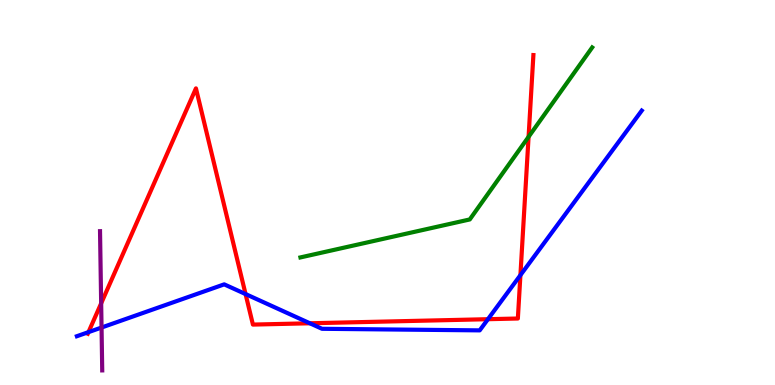[{'lines': ['blue', 'red'], 'intersections': [{'x': 1.14, 'y': 1.37}, {'x': 3.17, 'y': 2.36}, {'x': 4.0, 'y': 1.6}, {'x': 6.3, 'y': 1.71}, {'x': 6.72, 'y': 2.85}]}, {'lines': ['green', 'red'], 'intersections': [{'x': 6.82, 'y': 6.45}]}, {'lines': ['purple', 'red'], 'intersections': [{'x': 1.31, 'y': 2.12}]}, {'lines': ['blue', 'green'], 'intersections': []}, {'lines': ['blue', 'purple'], 'intersections': [{'x': 1.31, 'y': 1.49}]}, {'lines': ['green', 'purple'], 'intersections': []}]